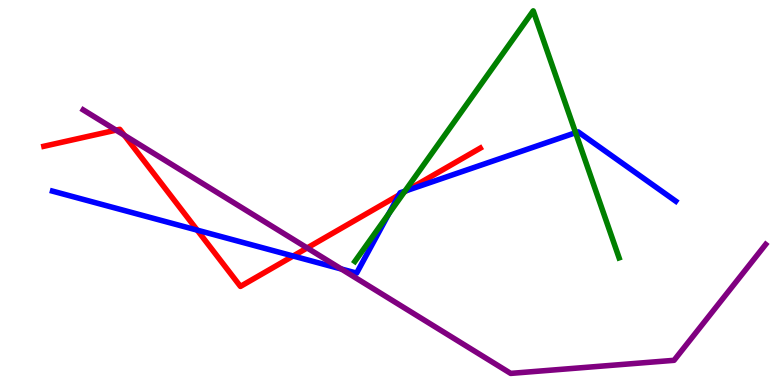[{'lines': ['blue', 'red'], 'intersections': [{'x': 2.54, 'y': 4.02}, {'x': 3.78, 'y': 3.35}, {'x': 5.15, 'y': 4.94}, {'x': 5.25, 'y': 5.05}]}, {'lines': ['green', 'red'], 'intersections': [{'x': 5.22, 'y': 5.02}]}, {'lines': ['purple', 'red'], 'intersections': [{'x': 1.5, 'y': 6.62}, {'x': 1.6, 'y': 6.49}, {'x': 3.96, 'y': 3.56}]}, {'lines': ['blue', 'green'], 'intersections': [{'x': 5.02, 'y': 4.45}, {'x': 5.22, 'y': 5.03}, {'x': 7.43, 'y': 6.55}]}, {'lines': ['blue', 'purple'], 'intersections': [{'x': 4.4, 'y': 3.01}]}, {'lines': ['green', 'purple'], 'intersections': []}]